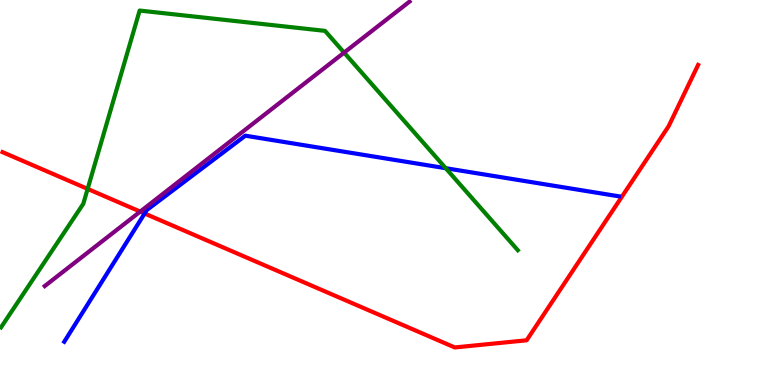[{'lines': ['blue', 'red'], 'intersections': [{'x': 1.87, 'y': 4.45}]}, {'lines': ['green', 'red'], 'intersections': [{'x': 1.13, 'y': 5.09}]}, {'lines': ['purple', 'red'], 'intersections': [{'x': 1.81, 'y': 4.5}]}, {'lines': ['blue', 'green'], 'intersections': [{'x': 5.75, 'y': 5.63}]}, {'lines': ['blue', 'purple'], 'intersections': []}, {'lines': ['green', 'purple'], 'intersections': [{'x': 4.44, 'y': 8.63}]}]